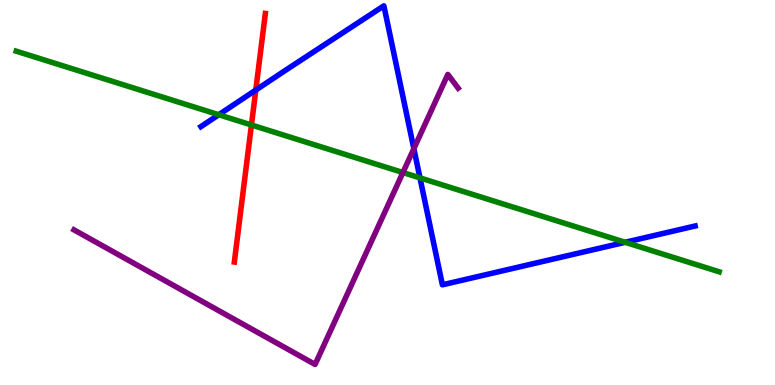[{'lines': ['blue', 'red'], 'intersections': [{'x': 3.3, 'y': 7.66}]}, {'lines': ['green', 'red'], 'intersections': [{'x': 3.24, 'y': 6.75}]}, {'lines': ['purple', 'red'], 'intersections': []}, {'lines': ['blue', 'green'], 'intersections': [{'x': 2.82, 'y': 7.02}, {'x': 5.42, 'y': 5.38}, {'x': 8.07, 'y': 3.71}]}, {'lines': ['blue', 'purple'], 'intersections': [{'x': 5.34, 'y': 6.14}]}, {'lines': ['green', 'purple'], 'intersections': [{'x': 5.2, 'y': 5.52}]}]